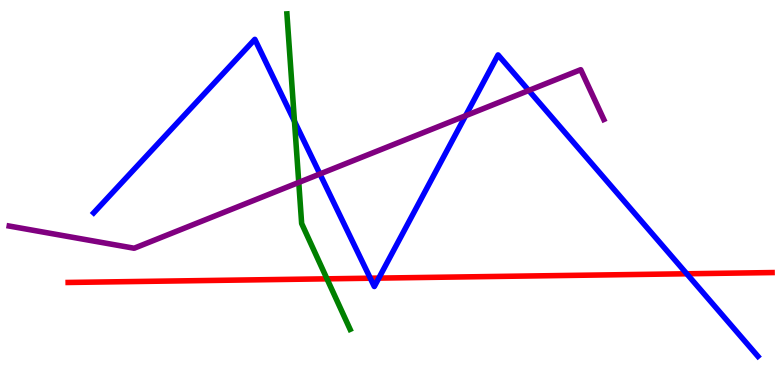[{'lines': ['blue', 'red'], 'intersections': [{'x': 4.78, 'y': 2.77}, {'x': 4.89, 'y': 2.78}, {'x': 8.86, 'y': 2.89}]}, {'lines': ['green', 'red'], 'intersections': [{'x': 4.22, 'y': 2.76}]}, {'lines': ['purple', 'red'], 'intersections': []}, {'lines': ['blue', 'green'], 'intersections': [{'x': 3.8, 'y': 6.85}]}, {'lines': ['blue', 'purple'], 'intersections': [{'x': 4.13, 'y': 5.48}, {'x': 6.01, 'y': 6.99}, {'x': 6.82, 'y': 7.65}]}, {'lines': ['green', 'purple'], 'intersections': [{'x': 3.85, 'y': 5.26}]}]